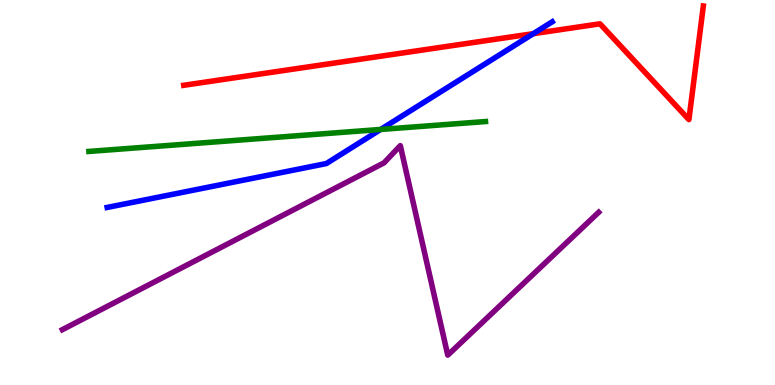[{'lines': ['blue', 'red'], 'intersections': [{'x': 6.88, 'y': 9.13}]}, {'lines': ['green', 'red'], 'intersections': []}, {'lines': ['purple', 'red'], 'intersections': []}, {'lines': ['blue', 'green'], 'intersections': [{'x': 4.91, 'y': 6.64}]}, {'lines': ['blue', 'purple'], 'intersections': []}, {'lines': ['green', 'purple'], 'intersections': []}]